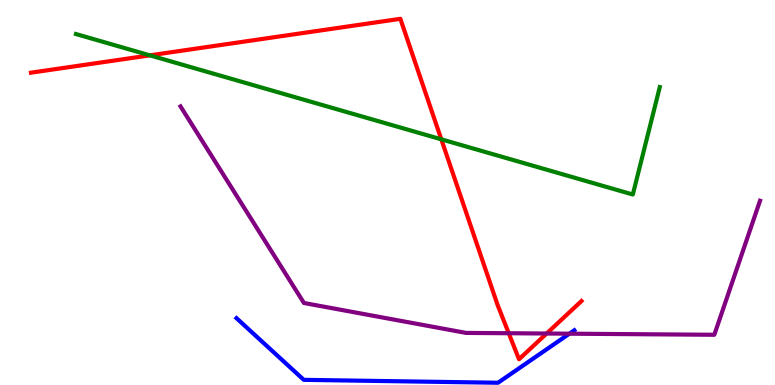[{'lines': ['blue', 'red'], 'intersections': []}, {'lines': ['green', 'red'], 'intersections': [{'x': 1.93, 'y': 8.56}, {'x': 5.69, 'y': 6.38}]}, {'lines': ['purple', 'red'], 'intersections': [{'x': 6.56, 'y': 1.34}, {'x': 7.05, 'y': 1.34}]}, {'lines': ['blue', 'green'], 'intersections': []}, {'lines': ['blue', 'purple'], 'intersections': [{'x': 7.35, 'y': 1.33}]}, {'lines': ['green', 'purple'], 'intersections': []}]